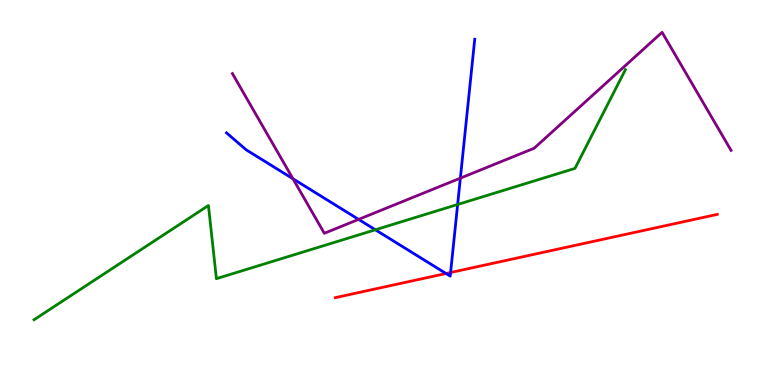[{'lines': ['blue', 'red'], 'intersections': [{'x': 5.76, 'y': 2.9}, {'x': 5.81, 'y': 2.92}]}, {'lines': ['green', 'red'], 'intersections': []}, {'lines': ['purple', 'red'], 'intersections': []}, {'lines': ['blue', 'green'], 'intersections': [{'x': 4.84, 'y': 4.03}, {'x': 5.9, 'y': 4.69}]}, {'lines': ['blue', 'purple'], 'intersections': [{'x': 3.78, 'y': 5.36}, {'x': 4.63, 'y': 4.3}, {'x': 5.94, 'y': 5.37}]}, {'lines': ['green', 'purple'], 'intersections': []}]